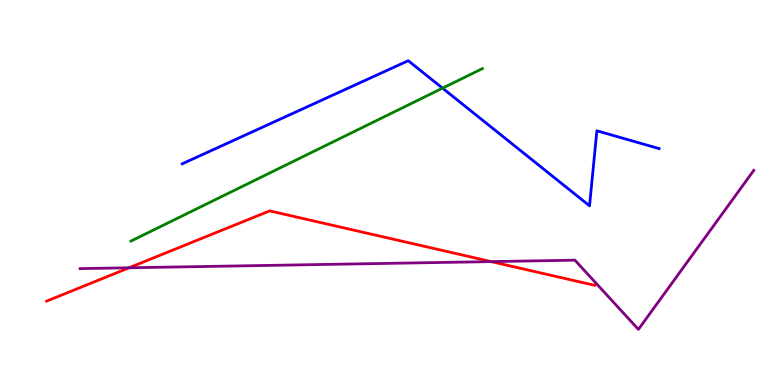[{'lines': ['blue', 'red'], 'intersections': []}, {'lines': ['green', 'red'], 'intersections': []}, {'lines': ['purple', 'red'], 'intersections': [{'x': 1.67, 'y': 3.04}, {'x': 6.34, 'y': 3.2}]}, {'lines': ['blue', 'green'], 'intersections': [{'x': 5.71, 'y': 7.71}]}, {'lines': ['blue', 'purple'], 'intersections': []}, {'lines': ['green', 'purple'], 'intersections': []}]